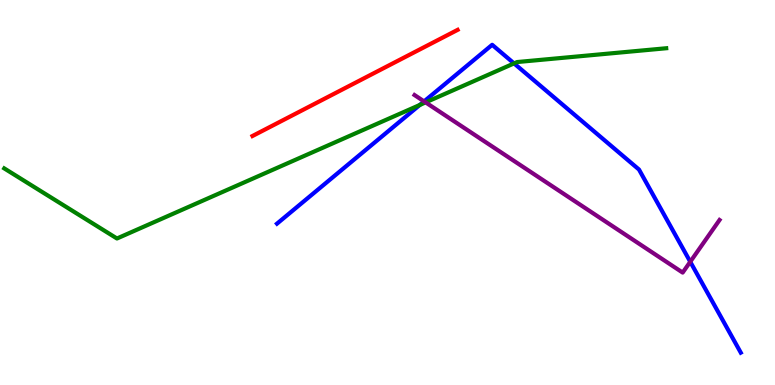[{'lines': ['blue', 'red'], 'intersections': []}, {'lines': ['green', 'red'], 'intersections': []}, {'lines': ['purple', 'red'], 'intersections': []}, {'lines': ['blue', 'green'], 'intersections': [{'x': 5.42, 'y': 7.27}, {'x': 6.63, 'y': 8.35}]}, {'lines': ['blue', 'purple'], 'intersections': [{'x': 5.47, 'y': 7.37}, {'x': 8.91, 'y': 3.2}]}, {'lines': ['green', 'purple'], 'intersections': [{'x': 5.49, 'y': 7.34}]}]